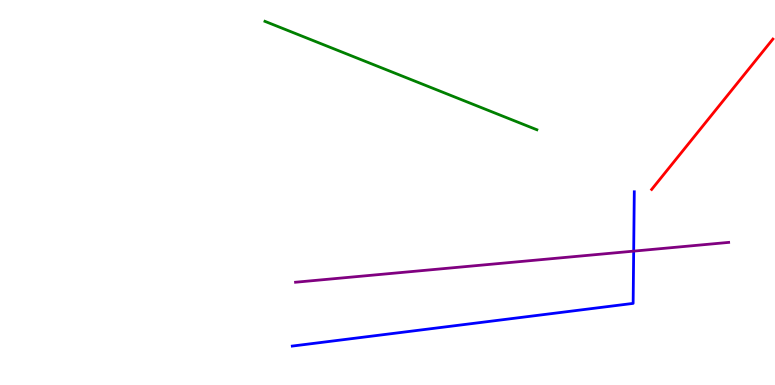[{'lines': ['blue', 'red'], 'intersections': []}, {'lines': ['green', 'red'], 'intersections': []}, {'lines': ['purple', 'red'], 'intersections': []}, {'lines': ['blue', 'green'], 'intersections': []}, {'lines': ['blue', 'purple'], 'intersections': [{'x': 8.18, 'y': 3.48}]}, {'lines': ['green', 'purple'], 'intersections': []}]